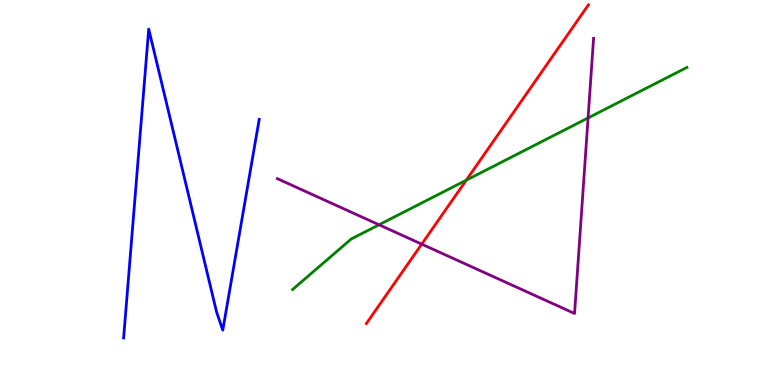[{'lines': ['blue', 'red'], 'intersections': []}, {'lines': ['green', 'red'], 'intersections': [{'x': 6.02, 'y': 5.32}]}, {'lines': ['purple', 'red'], 'intersections': [{'x': 5.44, 'y': 3.66}]}, {'lines': ['blue', 'green'], 'intersections': []}, {'lines': ['blue', 'purple'], 'intersections': []}, {'lines': ['green', 'purple'], 'intersections': [{'x': 4.89, 'y': 4.16}, {'x': 7.59, 'y': 6.94}]}]